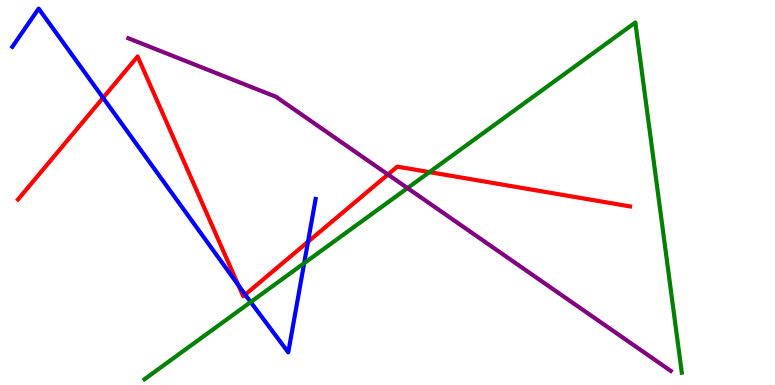[{'lines': ['blue', 'red'], 'intersections': [{'x': 1.33, 'y': 7.46}, {'x': 3.08, 'y': 2.59}, {'x': 3.16, 'y': 2.35}, {'x': 3.97, 'y': 3.72}]}, {'lines': ['green', 'red'], 'intersections': [{'x': 5.54, 'y': 5.53}]}, {'lines': ['purple', 'red'], 'intersections': [{'x': 5.01, 'y': 5.47}]}, {'lines': ['blue', 'green'], 'intersections': [{'x': 3.23, 'y': 2.15}, {'x': 3.92, 'y': 3.16}]}, {'lines': ['blue', 'purple'], 'intersections': []}, {'lines': ['green', 'purple'], 'intersections': [{'x': 5.26, 'y': 5.11}]}]